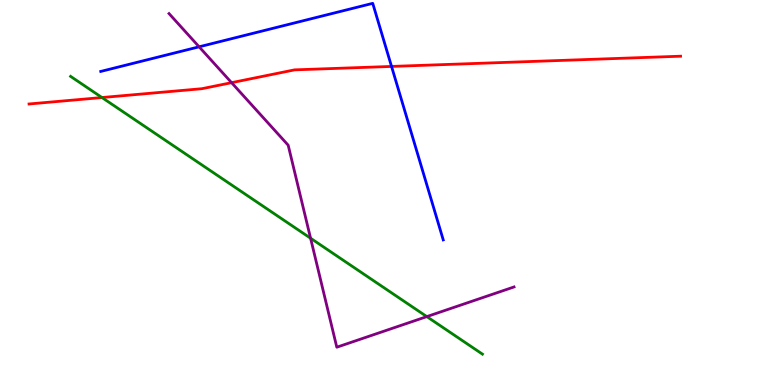[{'lines': ['blue', 'red'], 'intersections': [{'x': 5.05, 'y': 8.27}]}, {'lines': ['green', 'red'], 'intersections': [{'x': 1.32, 'y': 7.47}]}, {'lines': ['purple', 'red'], 'intersections': [{'x': 2.99, 'y': 7.85}]}, {'lines': ['blue', 'green'], 'intersections': []}, {'lines': ['blue', 'purple'], 'intersections': [{'x': 2.57, 'y': 8.78}]}, {'lines': ['green', 'purple'], 'intersections': [{'x': 4.01, 'y': 3.81}, {'x': 5.51, 'y': 1.78}]}]